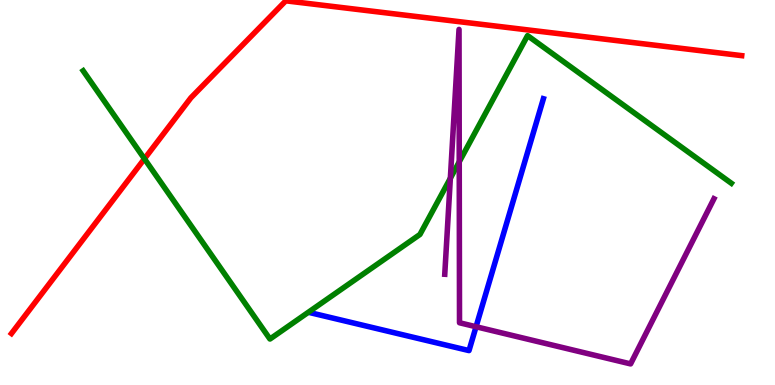[{'lines': ['blue', 'red'], 'intersections': []}, {'lines': ['green', 'red'], 'intersections': [{'x': 1.86, 'y': 5.88}]}, {'lines': ['purple', 'red'], 'intersections': []}, {'lines': ['blue', 'green'], 'intersections': []}, {'lines': ['blue', 'purple'], 'intersections': [{'x': 6.14, 'y': 1.51}]}, {'lines': ['green', 'purple'], 'intersections': [{'x': 5.81, 'y': 5.37}, {'x': 5.93, 'y': 5.8}]}]